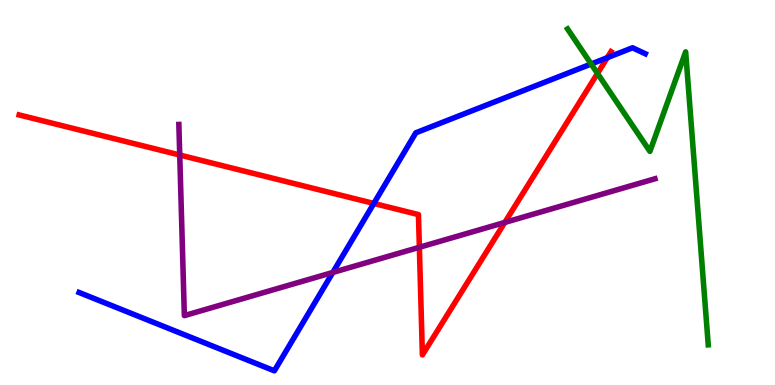[{'lines': ['blue', 'red'], 'intersections': [{'x': 4.82, 'y': 4.72}, {'x': 7.84, 'y': 8.5}]}, {'lines': ['green', 'red'], 'intersections': [{'x': 7.71, 'y': 8.09}]}, {'lines': ['purple', 'red'], 'intersections': [{'x': 2.32, 'y': 5.97}, {'x': 5.41, 'y': 3.58}, {'x': 6.51, 'y': 4.22}]}, {'lines': ['blue', 'green'], 'intersections': [{'x': 7.63, 'y': 8.34}]}, {'lines': ['blue', 'purple'], 'intersections': [{'x': 4.29, 'y': 2.92}]}, {'lines': ['green', 'purple'], 'intersections': []}]